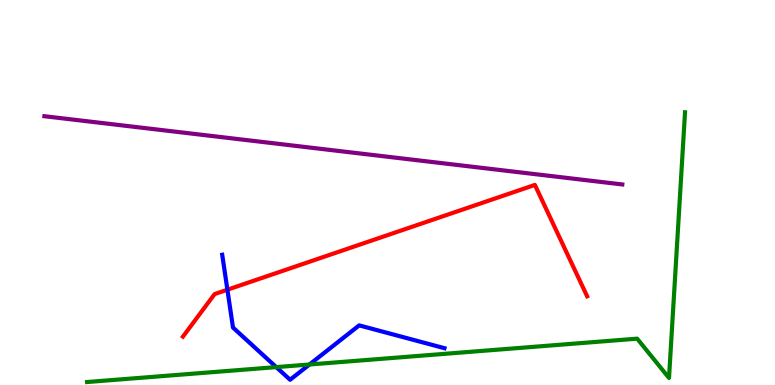[{'lines': ['blue', 'red'], 'intersections': [{'x': 2.93, 'y': 2.48}]}, {'lines': ['green', 'red'], 'intersections': []}, {'lines': ['purple', 'red'], 'intersections': []}, {'lines': ['blue', 'green'], 'intersections': [{'x': 3.56, 'y': 0.465}, {'x': 3.99, 'y': 0.533}]}, {'lines': ['blue', 'purple'], 'intersections': []}, {'lines': ['green', 'purple'], 'intersections': []}]